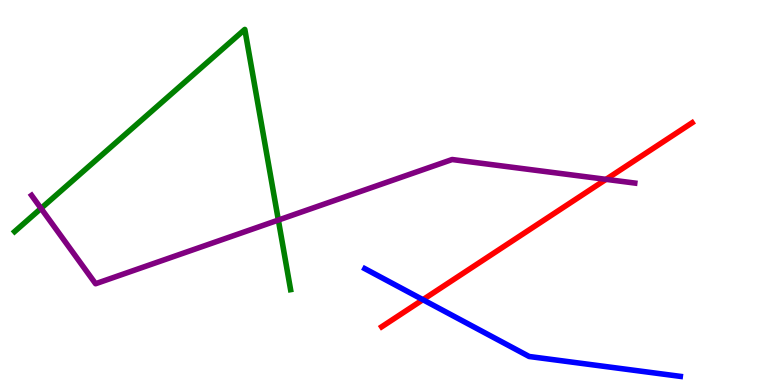[{'lines': ['blue', 'red'], 'intersections': [{'x': 5.46, 'y': 2.22}]}, {'lines': ['green', 'red'], 'intersections': []}, {'lines': ['purple', 'red'], 'intersections': [{'x': 7.82, 'y': 5.34}]}, {'lines': ['blue', 'green'], 'intersections': []}, {'lines': ['blue', 'purple'], 'intersections': []}, {'lines': ['green', 'purple'], 'intersections': [{'x': 0.529, 'y': 4.59}, {'x': 3.59, 'y': 4.28}]}]